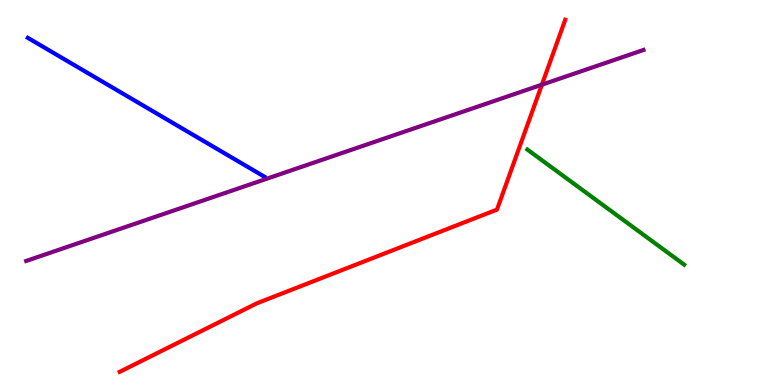[{'lines': ['blue', 'red'], 'intersections': []}, {'lines': ['green', 'red'], 'intersections': []}, {'lines': ['purple', 'red'], 'intersections': [{'x': 6.99, 'y': 7.8}]}, {'lines': ['blue', 'green'], 'intersections': []}, {'lines': ['blue', 'purple'], 'intersections': []}, {'lines': ['green', 'purple'], 'intersections': []}]